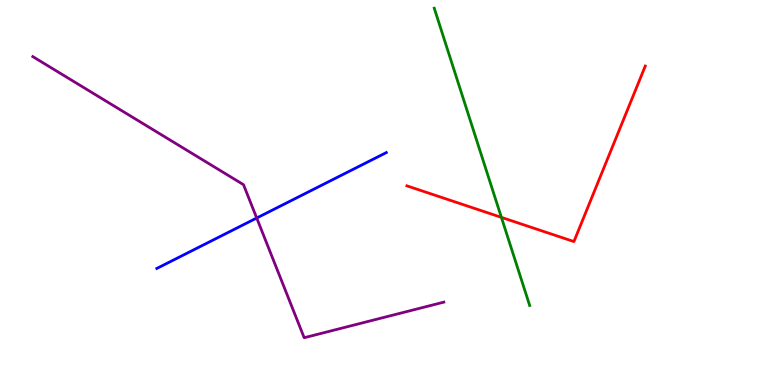[{'lines': ['blue', 'red'], 'intersections': []}, {'lines': ['green', 'red'], 'intersections': [{'x': 6.47, 'y': 4.35}]}, {'lines': ['purple', 'red'], 'intersections': []}, {'lines': ['blue', 'green'], 'intersections': []}, {'lines': ['blue', 'purple'], 'intersections': [{'x': 3.31, 'y': 4.34}]}, {'lines': ['green', 'purple'], 'intersections': []}]